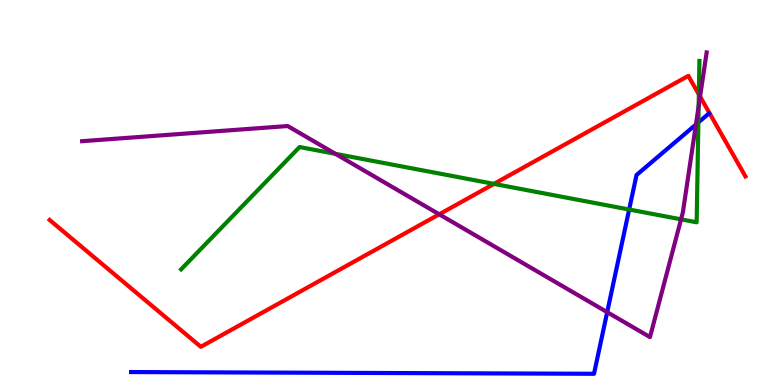[{'lines': ['blue', 'red'], 'intersections': []}, {'lines': ['green', 'red'], 'intersections': [{'x': 6.37, 'y': 5.22}, {'x': 9.02, 'y': 7.55}]}, {'lines': ['purple', 'red'], 'intersections': [{'x': 5.67, 'y': 4.43}, {'x': 9.03, 'y': 7.49}]}, {'lines': ['blue', 'green'], 'intersections': [{'x': 8.12, 'y': 4.56}, {'x': 9.01, 'y': 6.82}]}, {'lines': ['blue', 'purple'], 'intersections': [{'x': 7.83, 'y': 1.89}, {'x': 8.98, 'y': 6.77}]}, {'lines': ['green', 'purple'], 'intersections': [{'x': 4.33, 'y': 6.0}, {'x': 8.79, 'y': 4.3}, {'x': 9.01, 'y': 7.24}]}]